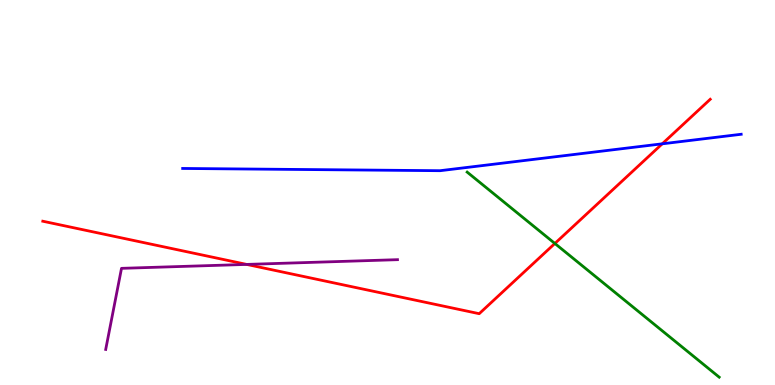[{'lines': ['blue', 'red'], 'intersections': [{'x': 8.55, 'y': 6.26}]}, {'lines': ['green', 'red'], 'intersections': [{'x': 7.16, 'y': 3.68}]}, {'lines': ['purple', 'red'], 'intersections': [{'x': 3.18, 'y': 3.13}]}, {'lines': ['blue', 'green'], 'intersections': []}, {'lines': ['blue', 'purple'], 'intersections': []}, {'lines': ['green', 'purple'], 'intersections': []}]